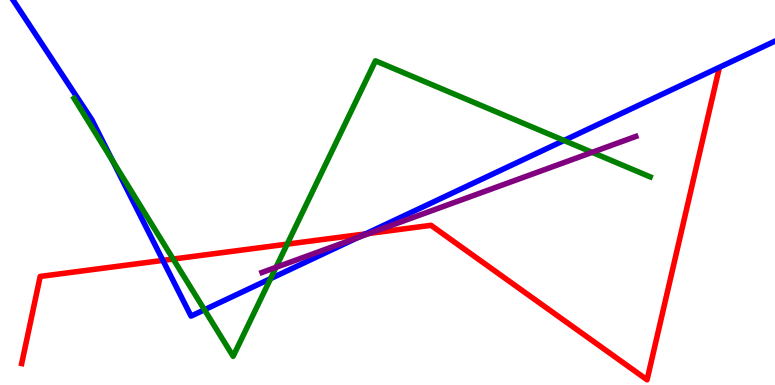[{'lines': ['blue', 'red'], 'intersections': [{'x': 2.1, 'y': 3.24}, {'x': 4.72, 'y': 3.93}]}, {'lines': ['green', 'red'], 'intersections': [{'x': 2.23, 'y': 3.27}, {'x': 3.71, 'y': 3.66}]}, {'lines': ['purple', 'red'], 'intersections': [{'x': 4.77, 'y': 3.94}]}, {'lines': ['blue', 'green'], 'intersections': [{'x': 1.45, 'y': 5.82}, {'x': 2.64, 'y': 1.95}, {'x': 3.49, 'y': 2.76}, {'x': 7.28, 'y': 6.35}]}, {'lines': ['blue', 'purple'], 'intersections': [{'x': 4.61, 'y': 3.83}]}, {'lines': ['green', 'purple'], 'intersections': [{'x': 3.56, 'y': 3.06}, {'x': 7.64, 'y': 6.04}]}]